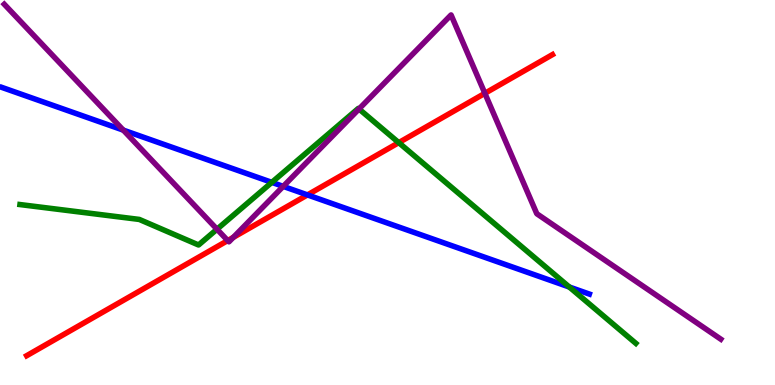[{'lines': ['blue', 'red'], 'intersections': [{'x': 3.97, 'y': 4.94}]}, {'lines': ['green', 'red'], 'intersections': [{'x': 5.15, 'y': 6.3}]}, {'lines': ['purple', 'red'], 'intersections': [{'x': 2.94, 'y': 3.75}, {'x': 3.01, 'y': 3.83}, {'x': 6.26, 'y': 7.58}]}, {'lines': ['blue', 'green'], 'intersections': [{'x': 3.51, 'y': 5.26}, {'x': 7.35, 'y': 2.55}]}, {'lines': ['blue', 'purple'], 'intersections': [{'x': 1.59, 'y': 6.62}, {'x': 3.65, 'y': 5.16}]}, {'lines': ['green', 'purple'], 'intersections': [{'x': 2.8, 'y': 4.05}, {'x': 4.63, 'y': 7.17}]}]